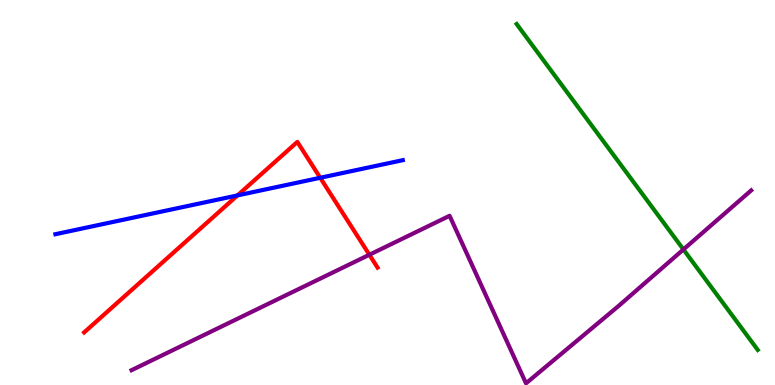[{'lines': ['blue', 'red'], 'intersections': [{'x': 3.06, 'y': 4.92}, {'x': 4.13, 'y': 5.38}]}, {'lines': ['green', 'red'], 'intersections': []}, {'lines': ['purple', 'red'], 'intersections': [{'x': 4.77, 'y': 3.38}]}, {'lines': ['blue', 'green'], 'intersections': []}, {'lines': ['blue', 'purple'], 'intersections': []}, {'lines': ['green', 'purple'], 'intersections': [{'x': 8.82, 'y': 3.52}]}]